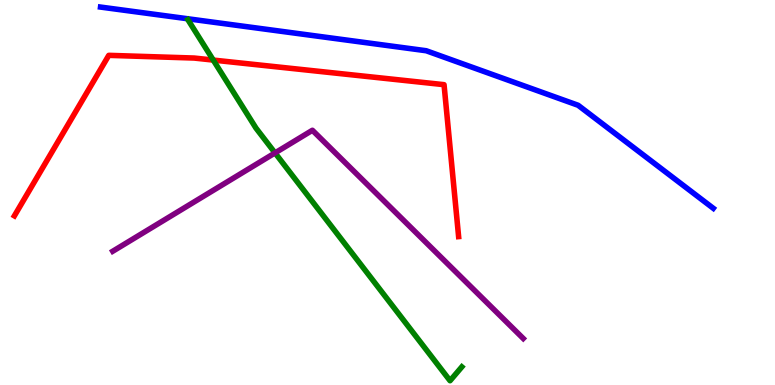[{'lines': ['blue', 'red'], 'intersections': []}, {'lines': ['green', 'red'], 'intersections': [{'x': 2.75, 'y': 8.44}]}, {'lines': ['purple', 'red'], 'intersections': []}, {'lines': ['blue', 'green'], 'intersections': []}, {'lines': ['blue', 'purple'], 'intersections': []}, {'lines': ['green', 'purple'], 'intersections': [{'x': 3.55, 'y': 6.03}]}]